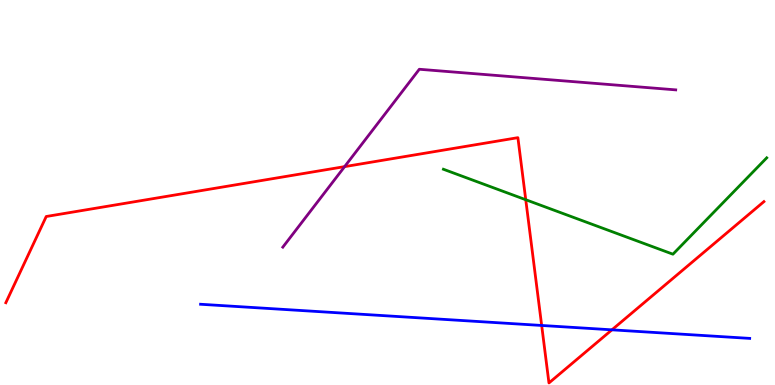[{'lines': ['blue', 'red'], 'intersections': [{'x': 6.99, 'y': 1.55}, {'x': 7.9, 'y': 1.43}]}, {'lines': ['green', 'red'], 'intersections': [{'x': 6.78, 'y': 4.81}]}, {'lines': ['purple', 'red'], 'intersections': [{'x': 4.45, 'y': 5.67}]}, {'lines': ['blue', 'green'], 'intersections': []}, {'lines': ['blue', 'purple'], 'intersections': []}, {'lines': ['green', 'purple'], 'intersections': []}]